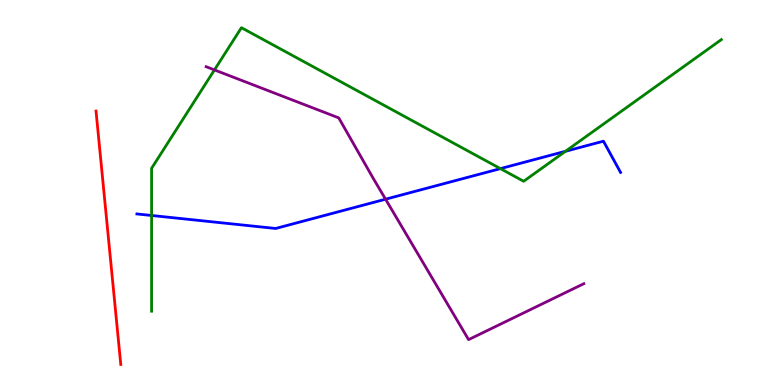[{'lines': ['blue', 'red'], 'intersections': []}, {'lines': ['green', 'red'], 'intersections': []}, {'lines': ['purple', 'red'], 'intersections': []}, {'lines': ['blue', 'green'], 'intersections': [{'x': 1.96, 'y': 4.4}, {'x': 6.46, 'y': 5.62}, {'x': 7.3, 'y': 6.07}]}, {'lines': ['blue', 'purple'], 'intersections': [{'x': 4.98, 'y': 4.83}]}, {'lines': ['green', 'purple'], 'intersections': [{'x': 2.77, 'y': 8.18}]}]